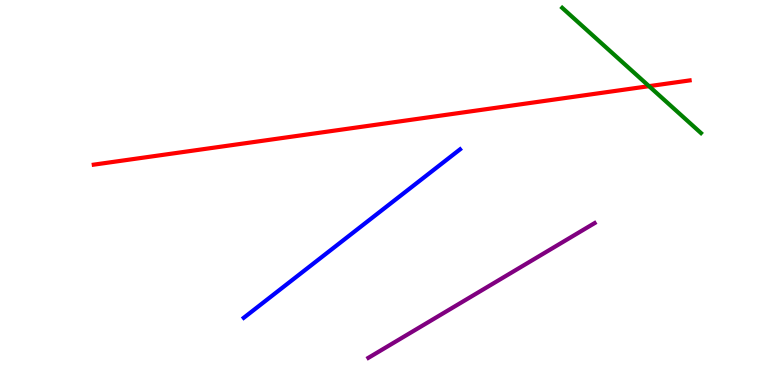[{'lines': ['blue', 'red'], 'intersections': []}, {'lines': ['green', 'red'], 'intersections': [{'x': 8.37, 'y': 7.76}]}, {'lines': ['purple', 'red'], 'intersections': []}, {'lines': ['blue', 'green'], 'intersections': []}, {'lines': ['blue', 'purple'], 'intersections': []}, {'lines': ['green', 'purple'], 'intersections': []}]